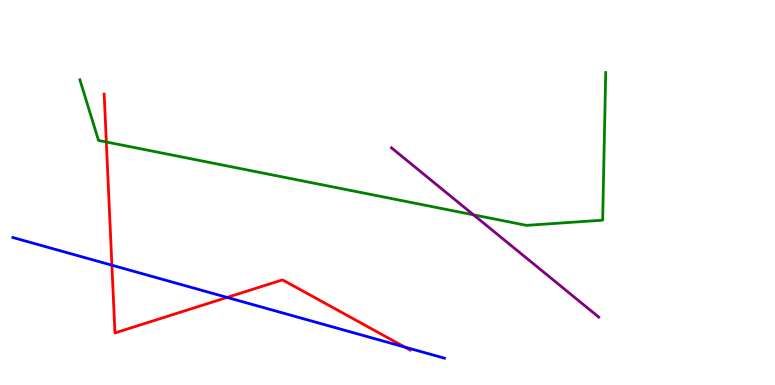[{'lines': ['blue', 'red'], 'intersections': [{'x': 1.44, 'y': 3.11}, {'x': 2.93, 'y': 2.27}, {'x': 5.22, 'y': 0.984}]}, {'lines': ['green', 'red'], 'intersections': [{'x': 1.37, 'y': 6.31}]}, {'lines': ['purple', 'red'], 'intersections': []}, {'lines': ['blue', 'green'], 'intersections': []}, {'lines': ['blue', 'purple'], 'intersections': []}, {'lines': ['green', 'purple'], 'intersections': [{'x': 6.11, 'y': 4.42}]}]